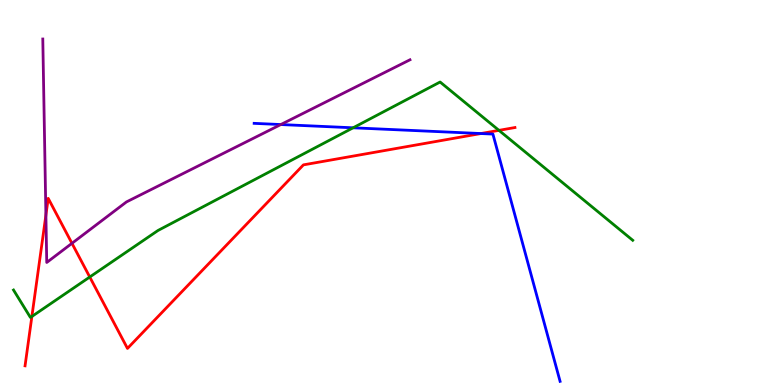[{'lines': ['blue', 'red'], 'intersections': [{'x': 6.21, 'y': 6.53}]}, {'lines': ['green', 'red'], 'intersections': [{'x': 0.411, 'y': 1.78}, {'x': 1.16, 'y': 2.8}, {'x': 6.44, 'y': 6.61}]}, {'lines': ['purple', 'red'], 'intersections': [{'x': 0.592, 'y': 4.41}, {'x': 0.929, 'y': 3.68}]}, {'lines': ['blue', 'green'], 'intersections': [{'x': 4.56, 'y': 6.68}]}, {'lines': ['blue', 'purple'], 'intersections': [{'x': 3.62, 'y': 6.77}]}, {'lines': ['green', 'purple'], 'intersections': []}]